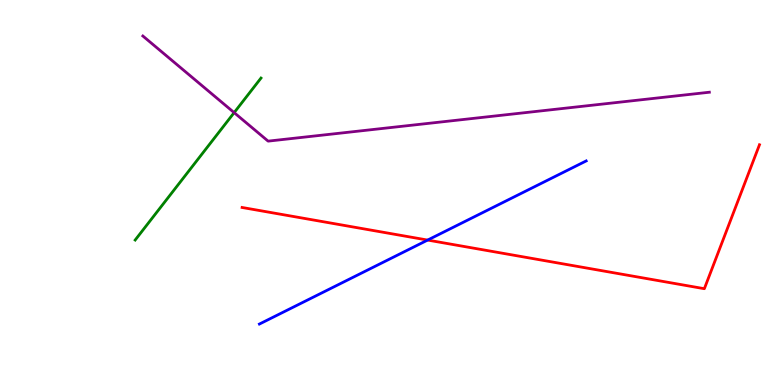[{'lines': ['blue', 'red'], 'intersections': [{'x': 5.52, 'y': 3.76}]}, {'lines': ['green', 'red'], 'intersections': []}, {'lines': ['purple', 'red'], 'intersections': []}, {'lines': ['blue', 'green'], 'intersections': []}, {'lines': ['blue', 'purple'], 'intersections': []}, {'lines': ['green', 'purple'], 'intersections': [{'x': 3.02, 'y': 7.07}]}]